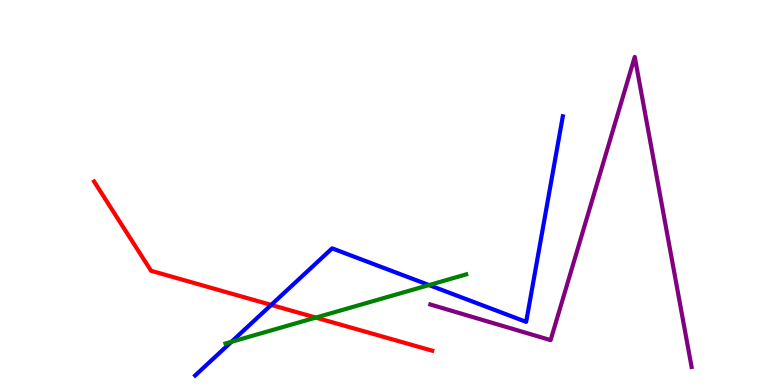[{'lines': ['blue', 'red'], 'intersections': [{'x': 3.5, 'y': 2.08}]}, {'lines': ['green', 'red'], 'intersections': [{'x': 4.07, 'y': 1.75}]}, {'lines': ['purple', 'red'], 'intersections': []}, {'lines': ['blue', 'green'], 'intersections': [{'x': 2.99, 'y': 1.12}, {'x': 5.54, 'y': 2.6}]}, {'lines': ['blue', 'purple'], 'intersections': []}, {'lines': ['green', 'purple'], 'intersections': []}]